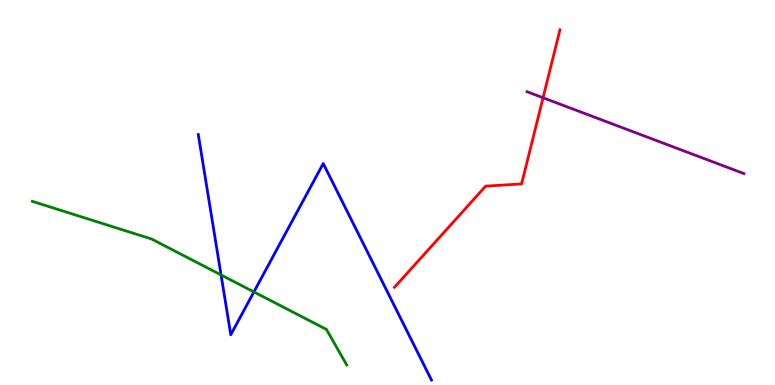[{'lines': ['blue', 'red'], 'intersections': []}, {'lines': ['green', 'red'], 'intersections': []}, {'lines': ['purple', 'red'], 'intersections': [{'x': 7.01, 'y': 7.46}]}, {'lines': ['blue', 'green'], 'intersections': [{'x': 2.85, 'y': 2.86}, {'x': 3.28, 'y': 2.42}]}, {'lines': ['blue', 'purple'], 'intersections': []}, {'lines': ['green', 'purple'], 'intersections': []}]